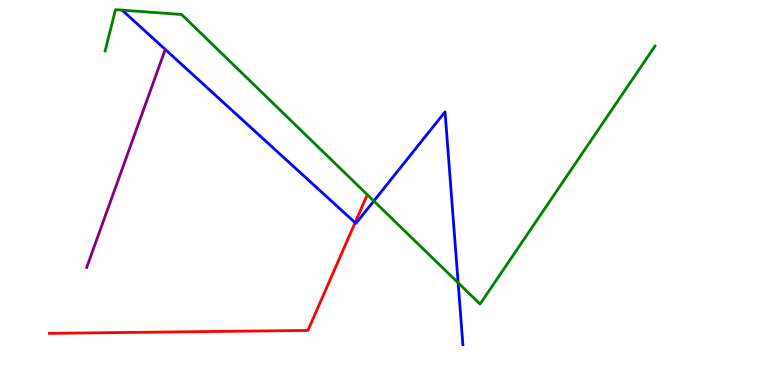[{'lines': ['blue', 'red'], 'intersections': [{'x': 4.58, 'y': 4.22}]}, {'lines': ['green', 'red'], 'intersections': []}, {'lines': ['purple', 'red'], 'intersections': []}, {'lines': ['blue', 'green'], 'intersections': [{'x': 4.82, 'y': 4.78}, {'x': 5.91, 'y': 2.65}]}, {'lines': ['blue', 'purple'], 'intersections': []}, {'lines': ['green', 'purple'], 'intersections': []}]